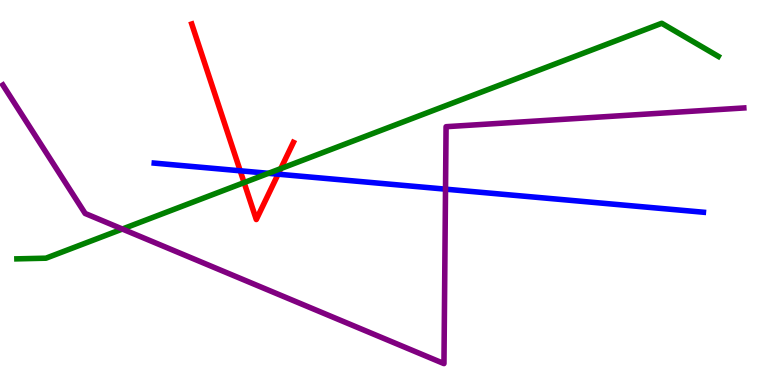[{'lines': ['blue', 'red'], 'intersections': [{'x': 3.1, 'y': 5.56}, {'x': 3.59, 'y': 5.48}]}, {'lines': ['green', 'red'], 'intersections': [{'x': 3.15, 'y': 5.26}, {'x': 3.62, 'y': 5.62}]}, {'lines': ['purple', 'red'], 'intersections': []}, {'lines': ['blue', 'green'], 'intersections': [{'x': 3.46, 'y': 5.5}]}, {'lines': ['blue', 'purple'], 'intersections': [{'x': 5.75, 'y': 5.09}]}, {'lines': ['green', 'purple'], 'intersections': [{'x': 1.58, 'y': 4.05}]}]